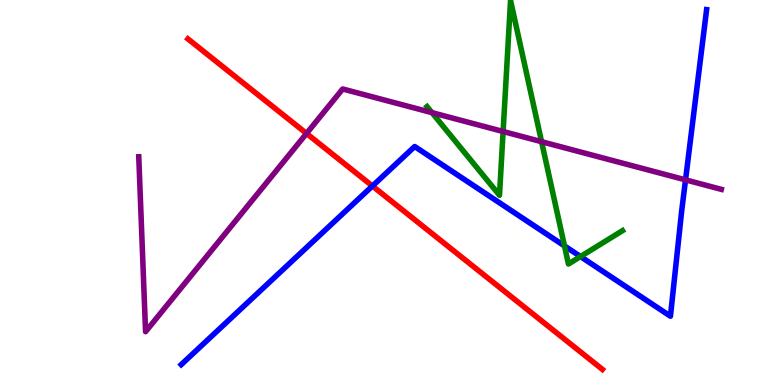[{'lines': ['blue', 'red'], 'intersections': [{'x': 4.81, 'y': 5.17}]}, {'lines': ['green', 'red'], 'intersections': []}, {'lines': ['purple', 'red'], 'intersections': [{'x': 3.96, 'y': 6.53}]}, {'lines': ['blue', 'green'], 'intersections': [{'x': 7.28, 'y': 3.61}, {'x': 7.49, 'y': 3.34}]}, {'lines': ['blue', 'purple'], 'intersections': [{'x': 8.85, 'y': 5.33}]}, {'lines': ['green', 'purple'], 'intersections': [{'x': 5.57, 'y': 7.07}, {'x': 6.49, 'y': 6.58}, {'x': 6.99, 'y': 6.32}]}]